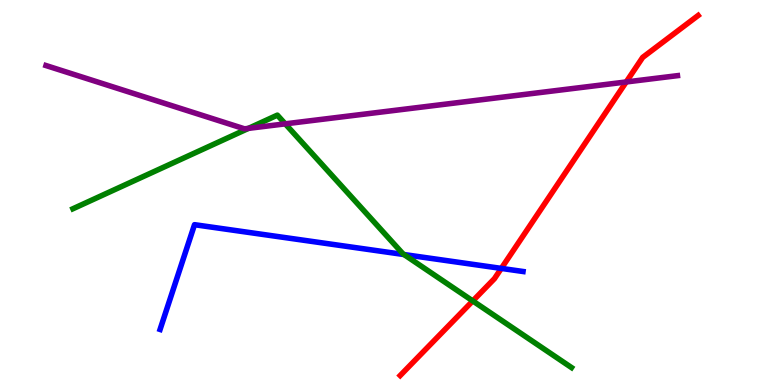[{'lines': ['blue', 'red'], 'intersections': [{'x': 6.47, 'y': 3.03}]}, {'lines': ['green', 'red'], 'intersections': [{'x': 6.1, 'y': 2.18}]}, {'lines': ['purple', 'red'], 'intersections': [{'x': 8.08, 'y': 7.87}]}, {'lines': ['blue', 'green'], 'intersections': [{'x': 5.21, 'y': 3.39}]}, {'lines': ['blue', 'purple'], 'intersections': []}, {'lines': ['green', 'purple'], 'intersections': [{'x': 3.21, 'y': 6.67}, {'x': 3.68, 'y': 6.78}]}]